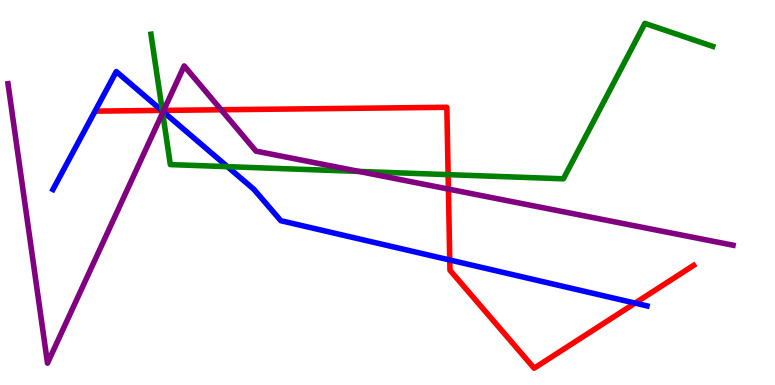[{'lines': ['blue', 'red'], 'intersections': [{'x': 2.09, 'y': 7.13}, {'x': 5.8, 'y': 3.25}, {'x': 8.19, 'y': 2.13}]}, {'lines': ['green', 'red'], 'intersections': [{'x': 2.09, 'y': 7.13}, {'x': 5.78, 'y': 5.46}]}, {'lines': ['purple', 'red'], 'intersections': [{'x': 2.11, 'y': 7.13}, {'x': 2.85, 'y': 7.15}, {'x': 5.79, 'y': 5.09}]}, {'lines': ['blue', 'green'], 'intersections': [{'x': 2.1, 'y': 7.12}, {'x': 2.93, 'y': 5.67}]}, {'lines': ['blue', 'purple'], 'intersections': [{'x': 2.11, 'y': 7.1}]}, {'lines': ['green', 'purple'], 'intersections': [{'x': 2.1, 'y': 7.07}, {'x': 4.63, 'y': 5.55}]}]